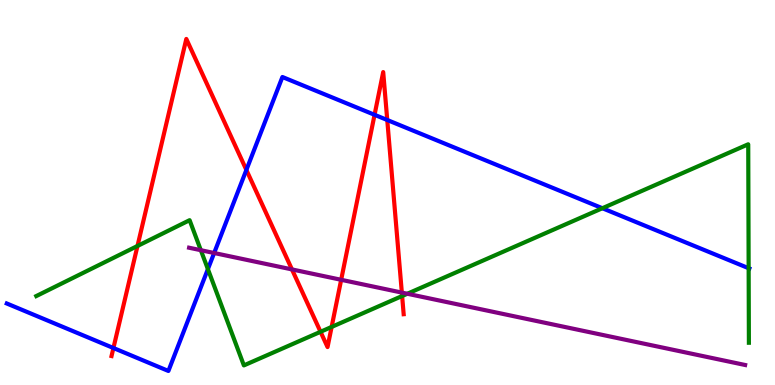[{'lines': ['blue', 'red'], 'intersections': [{'x': 1.46, 'y': 0.961}, {'x': 3.18, 'y': 5.59}, {'x': 4.83, 'y': 7.02}, {'x': 5.0, 'y': 6.88}]}, {'lines': ['green', 'red'], 'intersections': [{'x': 1.77, 'y': 3.61}, {'x': 4.14, 'y': 1.38}, {'x': 4.28, 'y': 1.51}, {'x': 5.19, 'y': 2.31}]}, {'lines': ['purple', 'red'], 'intersections': [{'x': 3.77, 'y': 3.0}, {'x': 4.4, 'y': 2.73}, {'x': 5.19, 'y': 2.4}]}, {'lines': ['blue', 'green'], 'intersections': [{'x': 2.68, 'y': 3.01}, {'x': 7.77, 'y': 4.59}, {'x': 9.66, 'y': 3.03}]}, {'lines': ['blue', 'purple'], 'intersections': [{'x': 2.76, 'y': 3.43}]}, {'lines': ['green', 'purple'], 'intersections': [{'x': 2.59, 'y': 3.5}, {'x': 5.26, 'y': 2.37}]}]